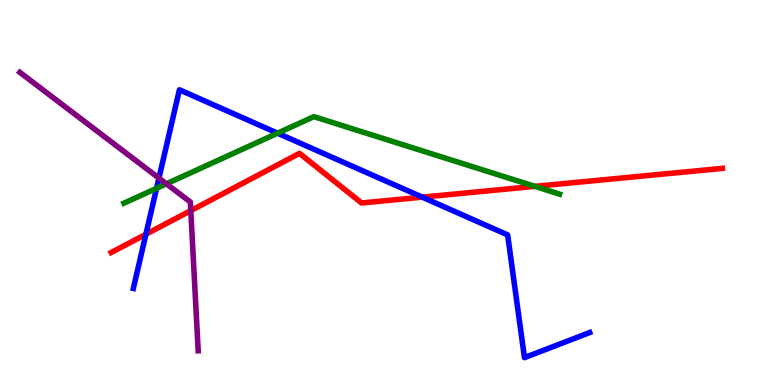[{'lines': ['blue', 'red'], 'intersections': [{'x': 1.88, 'y': 3.92}, {'x': 5.45, 'y': 4.88}]}, {'lines': ['green', 'red'], 'intersections': [{'x': 6.9, 'y': 5.16}]}, {'lines': ['purple', 'red'], 'intersections': [{'x': 2.46, 'y': 4.53}]}, {'lines': ['blue', 'green'], 'intersections': [{'x': 2.02, 'y': 5.11}, {'x': 3.58, 'y': 6.54}]}, {'lines': ['blue', 'purple'], 'intersections': [{'x': 2.05, 'y': 5.37}]}, {'lines': ['green', 'purple'], 'intersections': [{'x': 2.15, 'y': 5.23}]}]